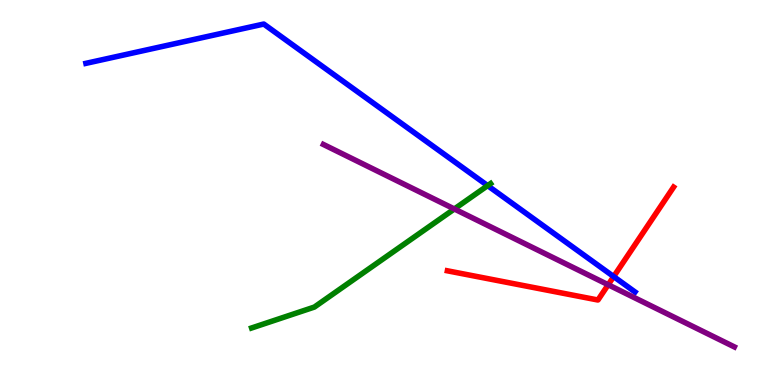[{'lines': ['blue', 'red'], 'intersections': [{'x': 7.92, 'y': 2.82}]}, {'lines': ['green', 'red'], 'intersections': []}, {'lines': ['purple', 'red'], 'intersections': [{'x': 7.85, 'y': 2.6}]}, {'lines': ['blue', 'green'], 'intersections': [{'x': 6.29, 'y': 5.18}]}, {'lines': ['blue', 'purple'], 'intersections': []}, {'lines': ['green', 'purple'], 'intersections': [{'x': 5.86, 'y': 4.57}]}]